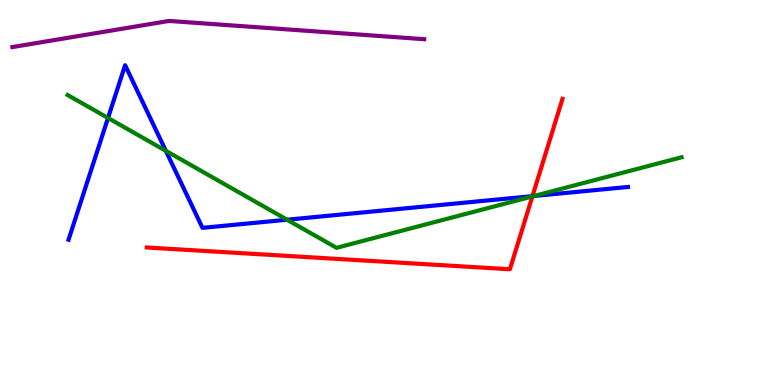[{'lines': ['blue', 'red'], 'intersections': [{'x': 6.87, 'y': 4.91}]}, {'lines': ['green', 'red'], 'intersections': [{'x': 6.87, 'y': 4.9}]}, {'lines': ['purple', 'red'], 'intersections': []}, {'lines': ['blue', 'green'], 'intersections': [{'x': 1.39, 'y': 6.94}, {'x': 2.14, 'y': 6.08}, {'x': 3.7, 'y': 4.29}, {'x': 6.89, 'y': 4.91}]}, {'lines': ['blue', 'purple'], 'intersections': []}, {'lines': ['green', 'purple'], 'intersections': []}]